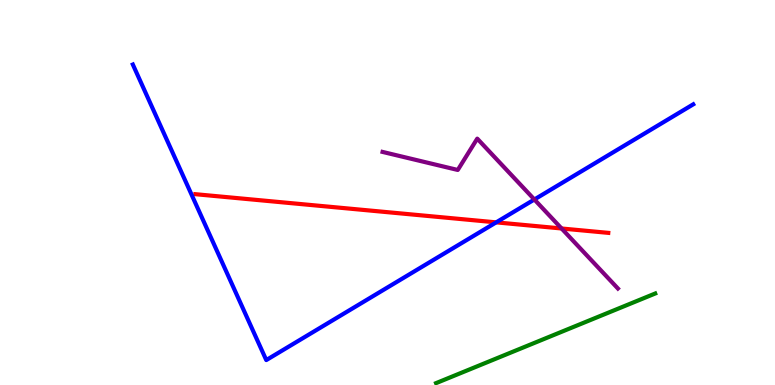[{'lines': ['blue', 'red'], 'intersections': [{'x': 6.4, 'y': 4.22}]}, {'lines': ['green', 'red'], 'intersections': []}, {'lines': ['purple', 'red'], 'intersections': [{'x': 7.25, 'y': 4.07}]}, {'lines': ['blue', 'green'], 'intersections': []}, {'lines': ['blue', 'purple'], 'intersections': [{'x': 6.9, 'y': 4.82}]}, {'lines': ['green', 'purple'], 'intersections': []}]